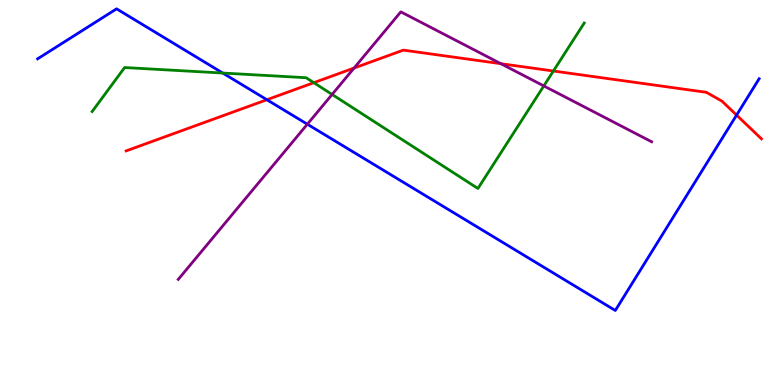[{'lines': ['blue', 'red'], 'intersections': [{'x': 3.44, 'y': 7.41}, {'x': 9.5, 'y': 7.01}]}, {'lines': ['green', 'red'], 'intersections': [{'x': 4.05, 'y': 7.85}, {'x': 7.14, 'y': 8.16}]}, {'lines': ['purple', 'red'], 'intersections': [{'x': 4.57, 'y': 8.23}, {'x': 6.46, 'y': 8.35}]}, {'lines': ['blue', 'green'], 'intersections': [{'x': 2.87, 'y': 8.1}]}, {'lines': ['blue', 'purple'], 'intersections': [{'x': 3.97, 'y': 6.77}]}, {'lines': ['green', 'purple'], 'intersections': [{'x': 4.29, 'y': 7.55}, {'x': 7.02, 'y': 7.77}]}]